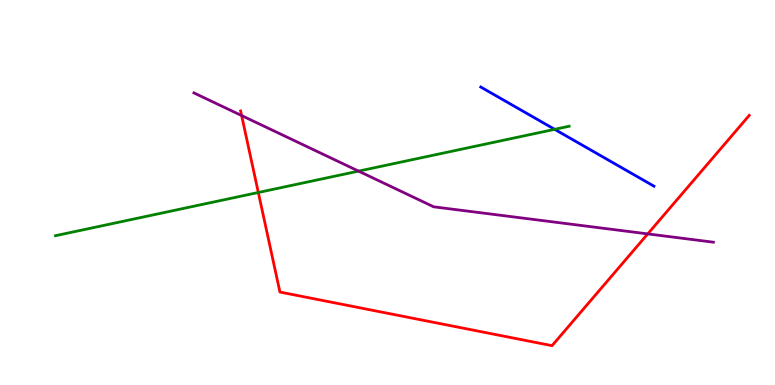[{'lines': ['blue', 'red'], 'intersections': []}, {'lines': ['green', 'red'], 'intersections': [{'x': 3.33, 'y': 5.0}]}, {'lines': ['purple', 'red'], 'intersections': [{'x': 3.12, 'y': 7.0}, {'x': 8.36, 'y': 3.92}]}, {'lines': ['blue', 'green'], 'intersections': [{'x': 7.16, 'y': 6.64}]}, {'lines': ['blue', 'purple'], 'intersections': []}, {'lines': ['green', 'purple'], 'intersections': [{'x': 4.63, 'y': 5.56}]}]